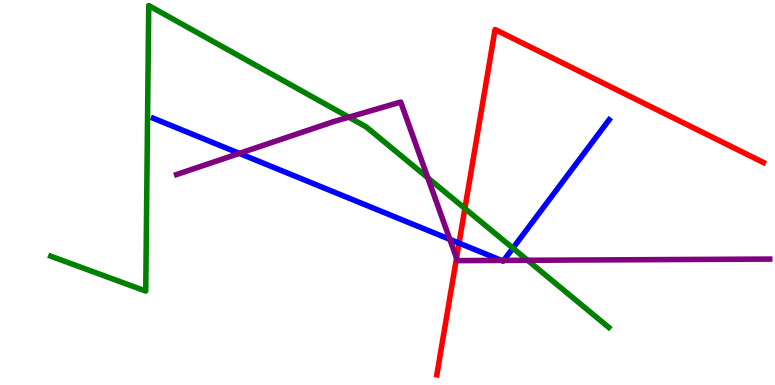[{'lines': ['blue', 'red'], 'intersections': [{'x': 5.92, 'y': 3.69}]}, {'lines': ['green', 'red'], 'intersections': [{'x': 6.0, 'y': 4.59}]}, {'lines': ['purple', 'red'], 'intersections': [{'x': 5.89, 'y': 3.3}]}, {'lines': ['blue', 'green'], 'intersections': [{'x': 6.62, 'y': 3.55}]}, {'lines': ['blue', 'purple'], 'intersections': [{'x': 3.09, 'y': 6.02}, {'x': 5.8, 'y': 3.78}, {'x': 6.47, 'y': 3.24}, {'x': 6.5, 'y': 3.24}]}, {'lines': ['green', 'purple'], 'intersections': [{'x': 4.5, 'y': 6.96}, {'x': 5.52, 'y': 5.38}, {'x': 6.81, 'y': 3.24}]}]